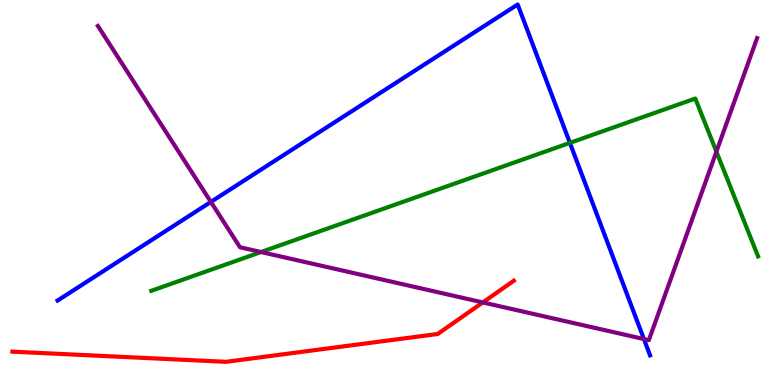[{'lines': ['blue', 'red'], 'intersections': []}, {'lines': ['green', 'red'], 'intersections': []}, {'lines': ['purple', 'red'], 'intersections': [{'x': 6.23, 'y': 2.14}]}, {'lines': ['blue', 'green'], 'intersections': [{'x': 7.35, 'y': 6.29}]}, {'lines': ['blue', 'purple'], 'intersections': [{'x': 2.72, 'y': 4.76}, {'x': 8.31, 'y': 1.19}]}, {'lines': ['green', 'purple'], 'intersections': [{'x': 3.37, 'y': 3.45}, {'x': 9.24, 'y': 6.06}]}]